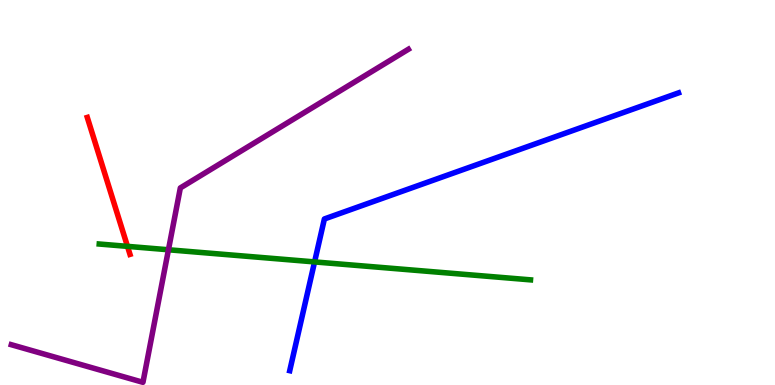[{'lines': ['blue', 'red'], 'intersections': []}, {'lines': ['green', 'red'], 'intersections': [{'x': 1.64, 'y': 3.6}]}, {'lines': ['purple', 'red'], 'intersections': []}, {'lines': ['blue', 'green'], 'intersections': [{'x': 4.06, 'y': 3.2}]}, {'lines': ['blue', 'purple'], 'intersections': []}, {'lines': ['green', 'purple'], 'intersections': [{'x': 2.17, 'y': 3.51}]}]